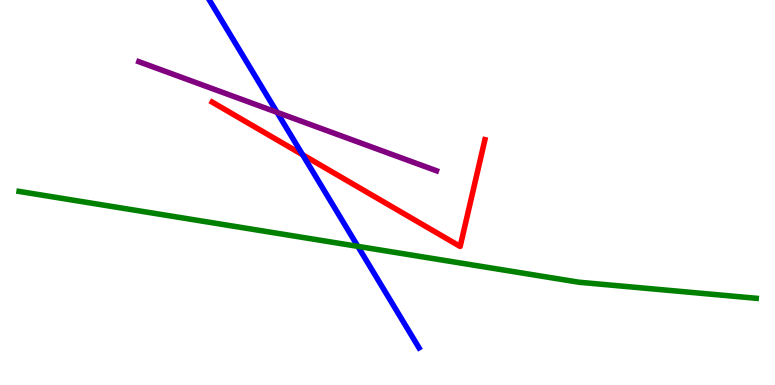[{'lines': ['blue', 'red'], 'intersections': [{'x': 3.9, 'y': 5.98}]}, {'lines': ['green', 'red'], 'intersections': []}, {'lines': ['purple', 'red'], 'intersections': []}, {'lines': ['blue', 'green'], 'intersections': [{'x': 4.62, 'y': 3.6}]}, {'lines': ['blue', 'purple'], 'intersections': [{'x': 3.57, 'y': 7.08}]}, {'lines': ['green', 'purple'], 'intersections': []}]